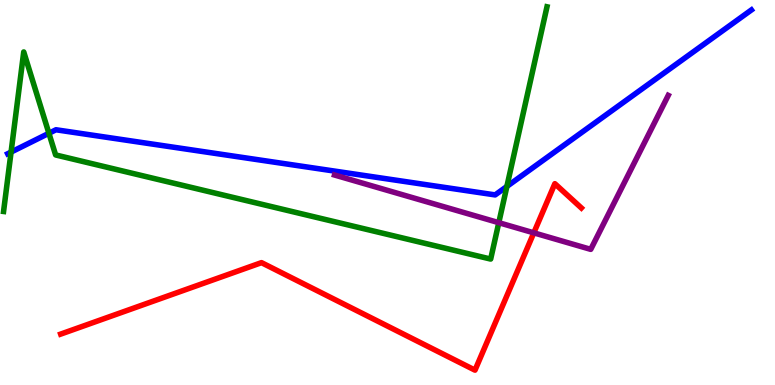[{'lines': ['blue', 'red'], 'intersections': []}, {'lines': ['green', 'red'], 'intersections': []}, {'lines': ['purple', 'red'], 'intersections': [{'x': 6.89, 'y': 3.95}]}, {'lines': ['blue', 'green'], 'intersections': [{'x': 0.143, 'y': 6.05}, {'x': 0.631, 'y': 6.54}, {'x': 6.54, 'y': 5.16}]}, {'lines': ['blue', 'purple'], 'intersections': []}, {'lines': ['green', 'purple'], 'intersections': [{'x': 6.44, 'y': 4.22}]}]